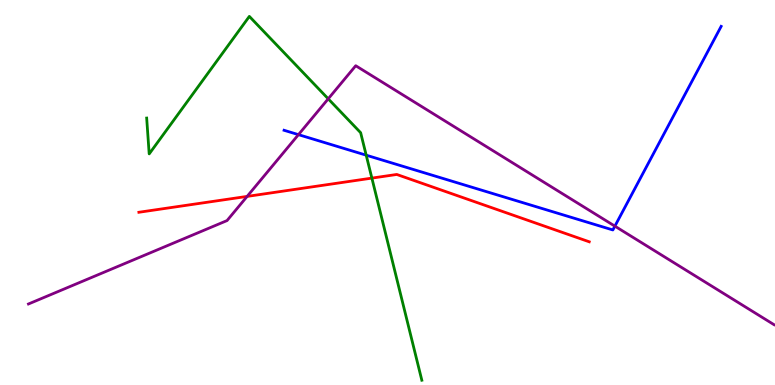[{'lines': ['blue', 'red'], 'intersections': []}, {'lines': ['green', 'red'], 'intersections': [{'x': 4.8, 'y': 5.37}]}, {'lines': ['purple', 'red'], 'intersections': [{'x': 3.19, 'y': 4.9}]}, {'lines': ['blue', 'green'], 'intersections': [{'x': 4.73, 'y': 5.97}]}, {'lines': ['blue', 'purple'], 'intersections': [{'x': 3.85, 'y': 6.5}, {'x': 7.93, 'y': 4.13}]}, {'lines': ['green', 'purple'], 'intersections': [{'x': 4.24, 'y': 7.43}]}]